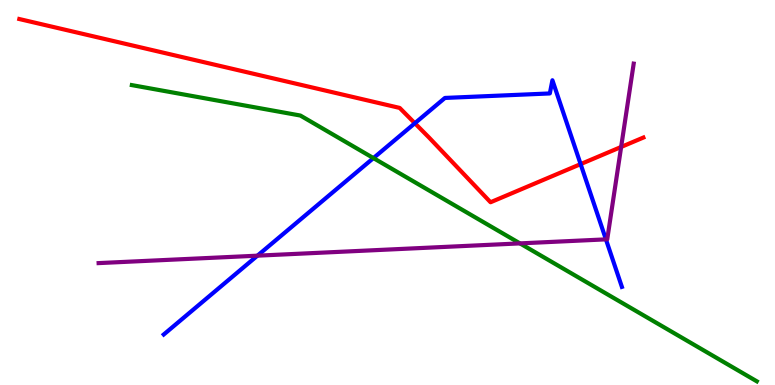[{'lines': ['blue', 'red'], 'intersections': [{'x': 5.35, 'y': 6.8}, {'x': 7.49, 'y': 5.74}]}, {'lines': ['green', 'red'], 'intersections': []}, {'lines': ['purple', 'red'], 'intersections': [{'x': 8.01, 'y': 6.18}]}, {'lines': ['blue', 'green'], 'intersections': [{'x': 4.82, 'y': 5.89}]}, {'lines': ['blue', 'purple'], 'intersections': [{'x': 3.32, 'y': 3.36}, {'x': 7.82, 'y': 3.78}]}, {'lines': ['green', 'purple'], 'intersections': [{'x': 6.71, 'y': 3.68}]}]